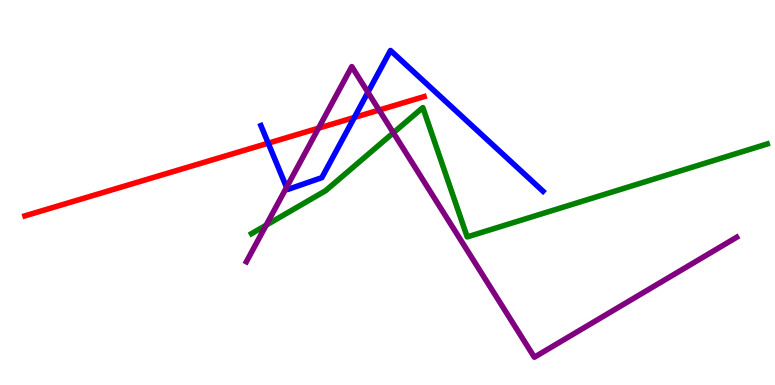[{'lines': ['blue', 'red'], 'intersections': [{'x': 3.46, 'y': 6.28}, {'x': 4.57, 'y': 6.95}]}, {'lines': ['green', 'red'], 'intersections': []}, {'lines': ['purple', 'red'], 'intersections': [{'x': 4.11, 'y': 6.67}, {'x': 4.89, 'y': 7.14}]}, {'lines': ['blue', 'green'], 'intersections': []}, {'lines': ['blue', 'purple'], 'intersections': [{'x': 3.7, 'y': 5.13}, {'x': 4.75, 'y': 7.6}]}, {'lines': ['green', 'purple'], 'intersections': [{'x': 3.43, 'y': 4.15}, {'x': 5.08, 'y': 6.55}]}]